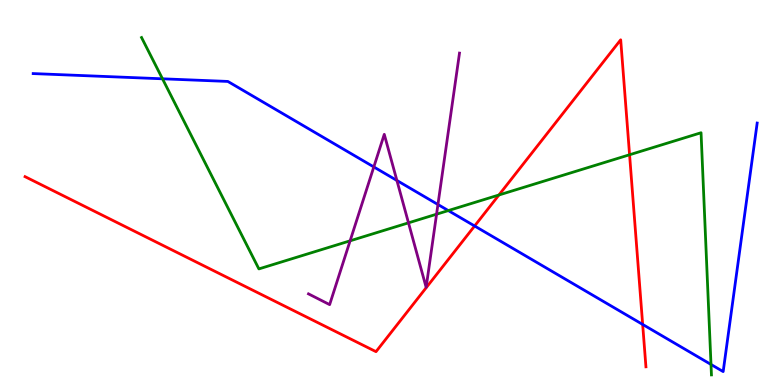[{'lines': ['blue', 'red'], 'intersections': [{'x': 6.12, 'y': 4.13}, {'x': 8.29, 'y': 1.57}]}, {'lines': ['green', 'red'], 'intersections': [{'x': 6.44, 'y': 4.94}, {'x': 8.12, 'y': 5.98}]}, {'lines': ['purple', 'red'], 'intersections': []}, {'lines': ['blue', 'green'], 'intersections': [{'x': 2.1, 'y': 7.95}, {'x': 5.78, 'y': 4.53}, {'x': 9.17, 'y': 0.533}]}, {'lines': ['blue', 'purple'], 'intersections': [{'x': 4.82, 'y': 5.66}, {'x': 5.12, 'y': 5.31}, {'x': 5.65, 'y': 4.69}]}, {'lines': ['green', 'purple'], 'intersections': [{'x': 4.52, 'y': 3.74}, {'x': 5.27, 'y': 4.21}, {'x': 5.63, 'y': 4.44}]}]